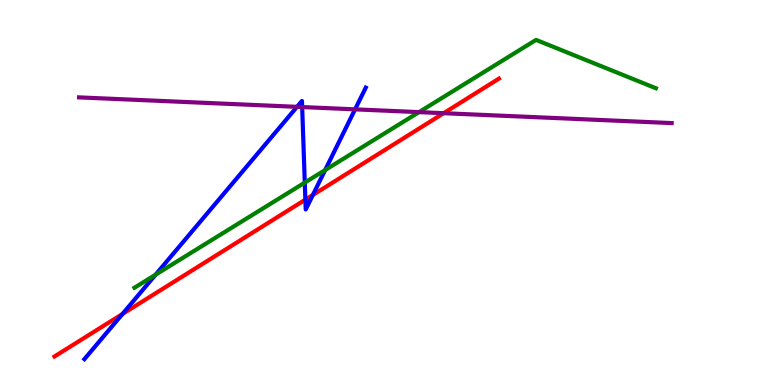[{'lines': ['blue', 'red'], 'intersections': [{'x': 1.58, 'y': 1.84}, {'x': 3.94, 'y': 4.81}, {'x': 4.04, 'y': 4.94}]}, {'lines': ['green', 'red'], 'intersections': []}, {'lines': ['purple', 'red'], 'intersections': [{'x': 5.72, 'y': 7.06}]}, {'lines': ['blue', 'green'], 'intersections': [{'x': 2.01, 'y': 2.87}, {'x': 3.93, 'y': 5.26}, {'x': 4.2, 'y': 5.58}]}, {'lines': ['blue', 'purple'], 'intersections': [{'x': 3.83, 'y': 7.23}, {'x': 3.9, 'y': 7.22}, {'x': 4.58, 'y': 7.16}]}, {'lines': ['green', 'purple'], 'intersections': [{'x': 5.41, 'y': 7.09}]}]